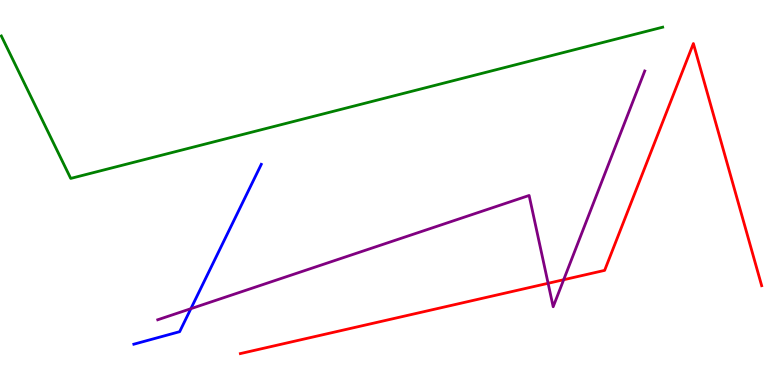[{'lines': ['blue', 'red'], 'intersections': []}, {'lines': ['green', 'red'], 'intersections': []}, {'lines': ['purple', 'red'], 'intersections': [{'x': 7.07, 'y': 2.64}, {'x': 7.27, 'y': 2.73}]}, {'lines': ['blue', 'green'], 'intersections': []}, {'lines': ['blue', 'purple'], 'intersections': [{'x': 2.46, 'y': 1.98}]}, {'lines': ['green', 'purple'], 'intersections': []}]